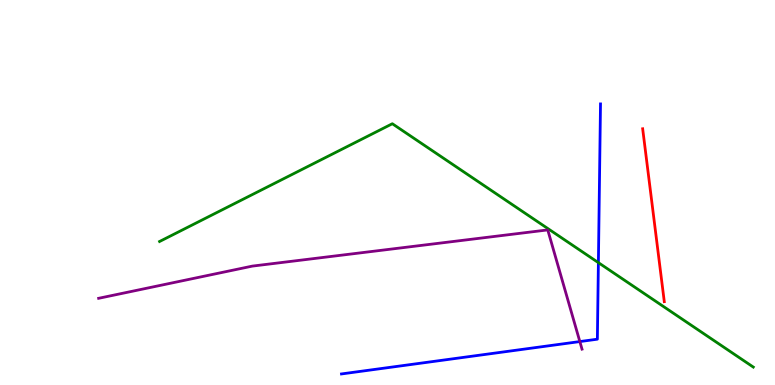[{'lines': ['blue', 'red'], 'intersections': []}, {'lines': ['green', 'red'], 'intersections': []}, {'lines': ['purple', 'red'], 'intersections': []}, {'lines': ['blue', 'green'], 'intersections': [{'x': 7.72, 'y': 3.18}]}, {'lines': ['blue', 'purple'], 'intersections': [{'x': 7.48, 'y': 1.13}]}, {'lines': ['green', 'purple'], 'intersections': []}]